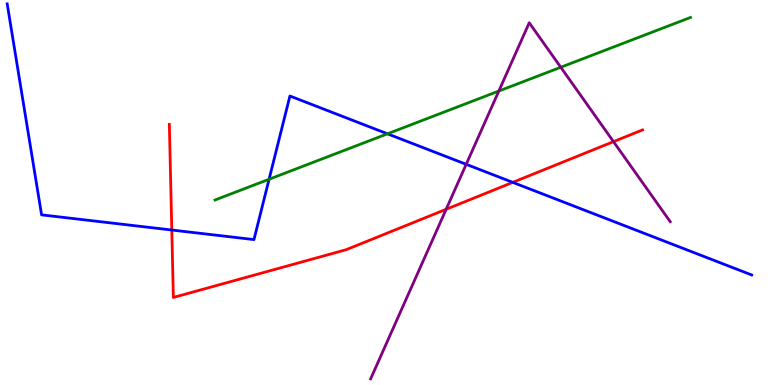[{'lines': ['blue', 'red'], 'intersections': [{'x': 2.22, 'y': 4.03}, {'x': 6.62, 'y': 5.26}]}, {'lines': ['green', 'red'], 'intersections': []}, {'lines': ['purple', 'red'], 'intersections': [{'x': 5.76, 'y': 4.56}, {'x': 7.92, 'y': 6.32}]}, {'lines': ['blue', 'green'], 'intersections': [{'x': 3.47, 'y': 5.34}, {'x': 5.0, 'y': 6.52}]}, {'lines': ['blue', 'purple'], 'intersections': [{'x': 6.02, 'y': 5.73}]}, {'lines': ['green', 'purple'], 'intersections': [{'x': 6.44, 'y': 7.64}, {'x': 7.24, 'y': 8.25}]}]